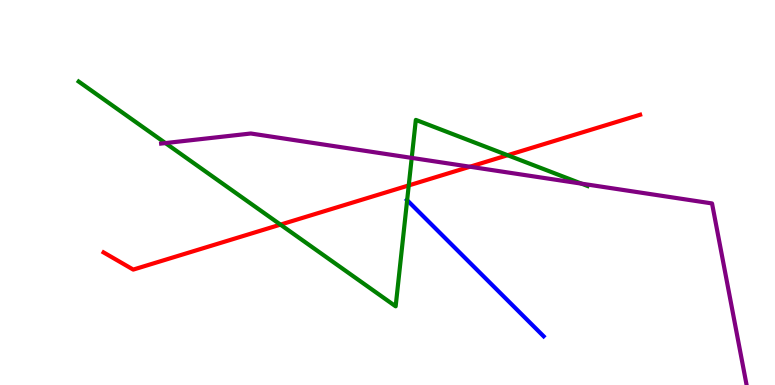[{'lines': ['blue', 'red'], 'intersections': []}, {'lines': ['green', 'red'], 'intersections': [{'x': 3.62, 'y': 4.17}, {'x': 5.27, 'y': 5.18}, {'x': 6.55, 'y': 5.97}]}, {'lines': ['purple', 'red'], 'intersections': [{'x': 6.06, 'y': 5.67}]}, {'lines': ['blue', 'green'], 'intersections': [{'x': 5.25, 'y': 4.8}]}, {'lines': ['blue', 'purple'], 'intersections': []}, {'lines': ['green', 'purple'], 'intersections': [{'x': 2.13, 'y': 6.28}, {'x': 5.31, 'y': 5.9}, {'x': 7.5, 'y': 5.23}]}]